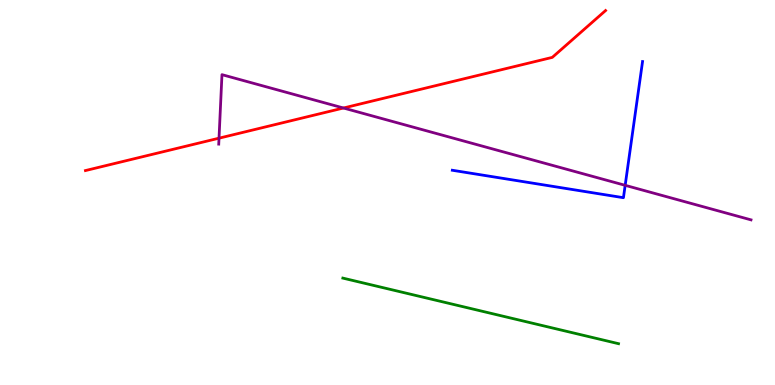[{'lines': ['blue', 'red'], 'intersections': []}, {'lines': ['green', 'red'], 'intersections': []}, {'lines': ['purple', 'red'], 'intersections': [{'x': 2.83, 'y': 6.41}, {'x': 4.43, 'y': 7.19}]}, {'lines': ['blue', 'green'], 'intersections': []}, {'lines': ['blue', 'purple'], 'intersections': [{'x': 8.07, 'y': 5.19}]}, {'lines': ['green', 'purple'], 'intersections': []}]